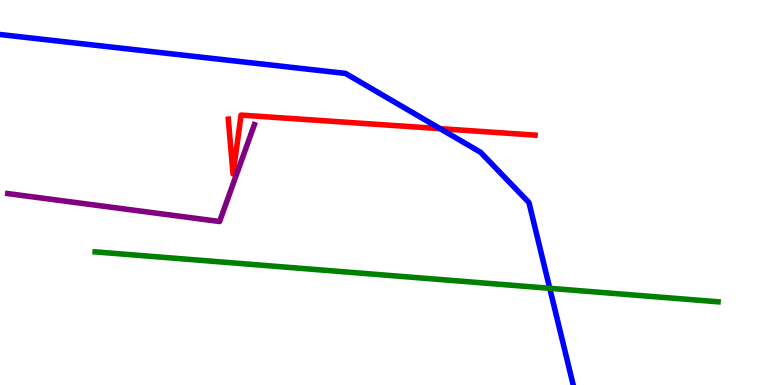[{'lines': ['blue', 'red'], 'intersections': [{'x': 5.68, 'y': 6.66}]}, {'lines': ['green', 'red'], 'intersections': []}, {'lines': ['purple', 'red'], 'intersections': []}, {'lines': ['blue', 'green'], 'intersections': [{'x': 7.09, 'y': 2.51}]}, {'lines': ['blue', 'purple'], 'intersections': []}, {'lines': ['green', 'purple'], 'intersections': []}]